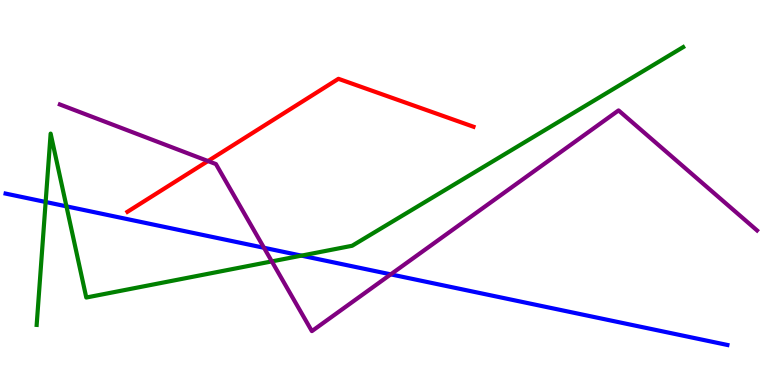[{'lines': ['blue', 'red'], 'intersections': []}, {'lines': ['green', 'red'], 'intersections': []}, {'lines': ['purple', 'red'], 'intersections': [{'x': 2.68, 'y': 5.82}]}, {'lines': ['blue', 'green'], 'intersections': [{'x': 0.589, 'y': 4.75}, {'x': 0.857, 'y': 4.64}, {'x': 3.89, 'y': 3.36}]}, {'lines': ['blue', 'purple'], 'intersections': [{'x': 3.41, 'y': 3.56}, {'x': 5.04, 'y': 2.87}]}, {'lines': ['green', 'purple'], 'intersections': [{'x': 3.51, 'y': 3.21}]}]